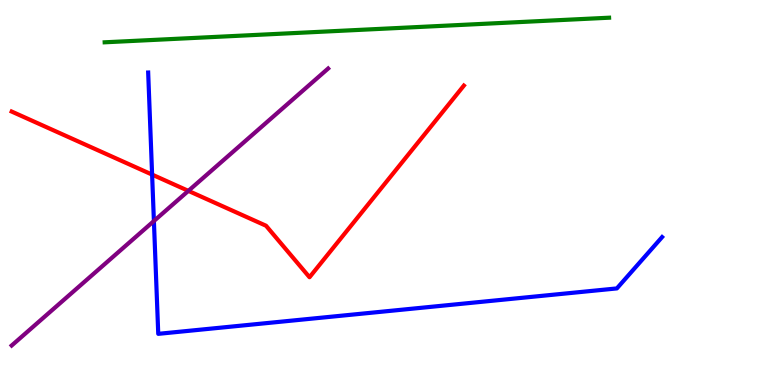[{'lines': ['blue', 'red'], 'intersections': [{'x': 1.96, 'y': 5.47}]}, {'lines': ['green', 'red'], 'intersections': []}, {'lines': ['purple', 'red'], 'intersections': [{'x': 2.43, 'y': 5.04}]}, {'lines': ['blue', 'green'], 'intersections': []}, {'lines': ['blue', 'purple'], 'intersections': [{'x': 1.99, 'y': 4.26}]}, {'lines': ['green', 'purple'], 'intersections': []}]